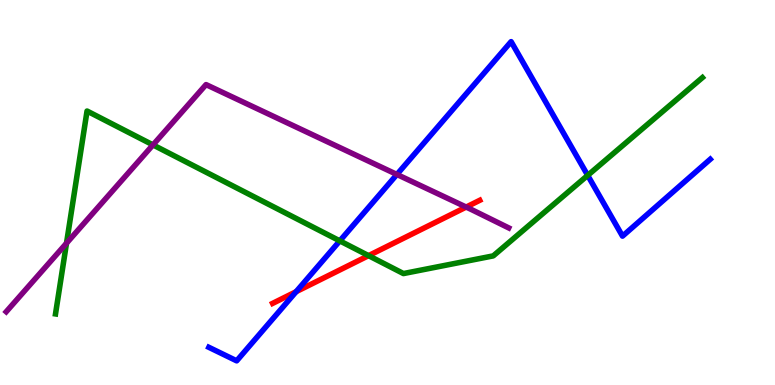[{'lines': ['blue', 'red'], 'intersections': [{'x': 3.82, 'y': 2.42}]}, {'lines': ['green', 'red'], 'intersections': [{'x': 4.76, 'y': 3.36}]}, {'lines': ['purple', 'red'], 'intersections': [{'x': 6.02, 'y': 4.62}]}, {'lines': ['blue', 'green'], 'intersections': [{'x': 4.38, 'y': 3.74}, {'x': 7.58, 'y': 5.44}]}, {'lines': ['blue', 'purple'], 'intersections': [{'x': 5.12, 'y': 5.47}]}, {'lines': ['green', 'purple'], 'intersections': [{'x': 0.858, 'y': 3.68}, {'x': 1.97, 'y': 6.24}]}]